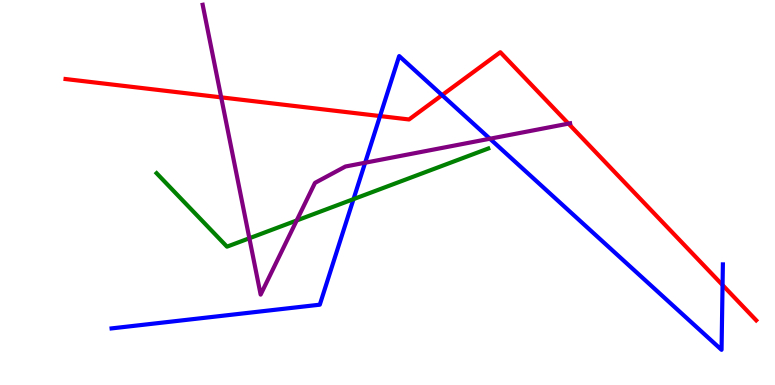[{'lines': ['blue', 'red'], 'intersections': [{'x': 4.9, 'y': 6.99}, {'x': 5.7, 'y': 7.53}, {'x': 9.32, 'y': 2.6}]}, {'lines': ['green', 'red'], 'intersections': []}, {'lines': ['purple', 'red'], 'intersections': [{'x': 2.85, 'y': 7.47}, {'x': 7.34, 'y': 6.79}]}, {'lines': ['blue', 'green'], 'intersections': [{'x': 4.56, 'y': 4.83}]}, {'lines': ['blue', 'purple'], 'intersections': [{'x': 4.71, 'y': 5.77}, {'x': 6.32, 'y': 6.4}]}, {'lines': ['green', 'purple'], 'intersections': [{'x': 3.22, 'y': 3.81}, {'x': 3.83, 'y': 4.27}]}]